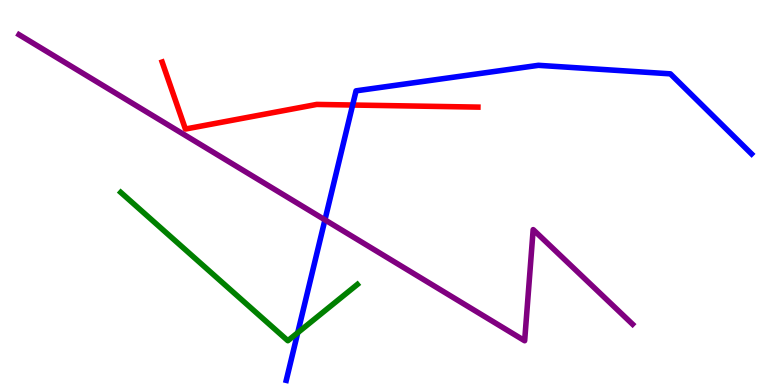[{'lines': ['blue', 'red'], 'intersections': [{'x': 4.55, 'y': 7.27}]}, {'lines': ['green', 'red'], 'intersections': []}, {'lines': ['purple', 'red'], 'intersections': []}, {'lines': ['blue', 'green'], 'intersections': [{'x': 3.84, 'y': 1.36}]}, {'lines': ['blue', 'purple'], 'intersections': [{'x': 4.19, 'y': 4.29}]}, {'lines': ['green', 'purple'], 'intersections': []}]